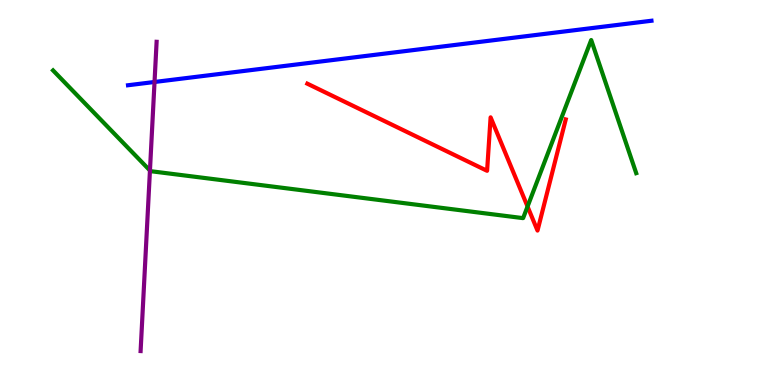[{'lines': ['blue', 'red'], 'intersections': []}, {'lines': ['green', 'red'], 'intersections': [{'x': 6.81, 'y': 4.64}]}, {'lines': ['purple', 'red'], 'intersections': []}, {'lines': ['blue', 'green'], 'intersections': []}, {'lines': ['blue', 'purple'], 'intersections': [{'x': 1.99, 'y': 7.87}]}, {'lines': ['green', 'purple'], 'intersections': [{'x': 1.93, 'y': 5.57}]}]